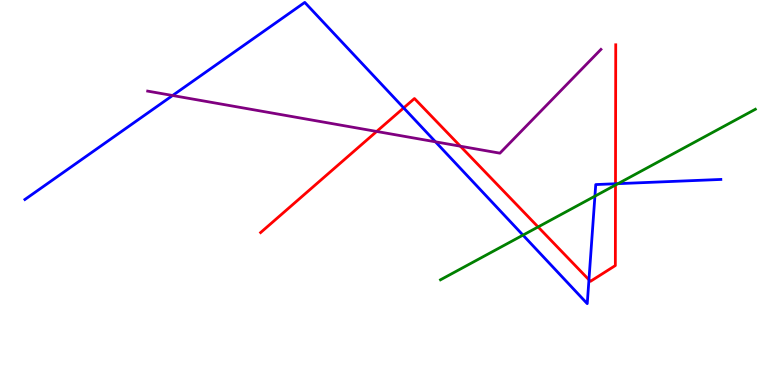[{'lines': ['blue', 'red'], 'intersections': [{'x': 5.21, 'y': 7.2}, {'x': 7.6, 'y': 2.73}, {'x': 7.94, 'y': 5.23}]}, {'lines': ['green', 'red'], 'intersections': [{'x': 6.94, 'y': 4.11}, {'x': 7.94, 'y': 5.19}]}, {'lines': ['purple', 'red'], 'intersections': [{'x': 4.86, 'y': 6.59}, {'x': 5.94, 'y': 6.2}]}, {'lines': ['blue', 'green'], 'intersections': [{'x': 6.75, 'y': 3.89}, {'x': 7.68, 'y': 4.9}, {'x': 7.97, 'y': 5.23}]}, {'lines': ['blue', 'purple'], 'intersections': [{'x': 2.23, 'y': 7.52}, {'x': 5.62, 'y': 6.32}]}, {'lines': ['green', 'purple'], 'intersections': []}]